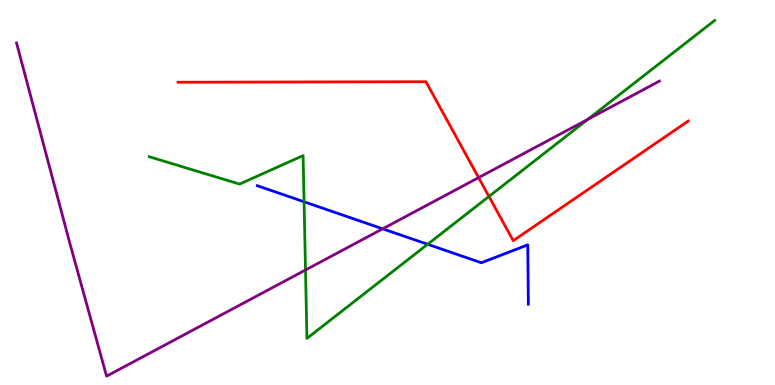[{'lines': ['blue', 'red'], 'intersections': []}, {'lines': ['green', 'red'], 'intersections': [{'x': 6.31, 'y': 4.9}]}, {'lines': ['purple', 'red'], 'intersections': [{'x': 6.18, 'y': 5.39}]}, {'lines': ['blue', 'green'], 'intersections': [{'x': 3.92, 'y': 4.76}, {'x': 5.52, 'y': 3.66}]}, {'lines': ['blue', 'purple'], 'intersections': [{'x': 4.94, 'y': 4.06}]}, {'lines': ['green', 'purple'], 'intersections': [{'x': 3.94, 'y': 2.99}, {'x': 7.59, 'y': 6.9}]}]